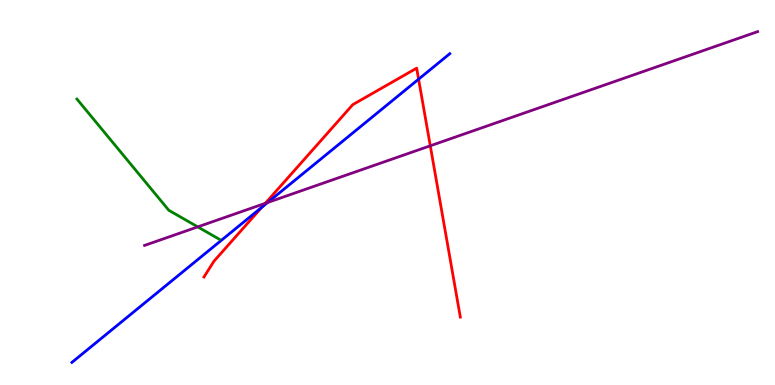[{'lines': ['blue', 'red'], 'intersections': [{'x': 3.38, 'y': 4.61}, {'x': 5.4, 'y': 7.94}]}, {'lines': ['green', 'red'], 'intersections': []}, {'lines': ['purple', 'red'], 'intersections': [{'x': 3.42, 'y': 4.72}, {'x': 5.55, 'y': 6.21}]}, {'lines': ['blue', 'green'], 'intersections': []}, {'lines': ['blue', 'purple'], 'intersections': [{'x': 3.45, 'y': 4.74}]}, {'lines': ['green', 'purple'], 'intersections': [{'x': 2.55, 'y': 4.11}]}]